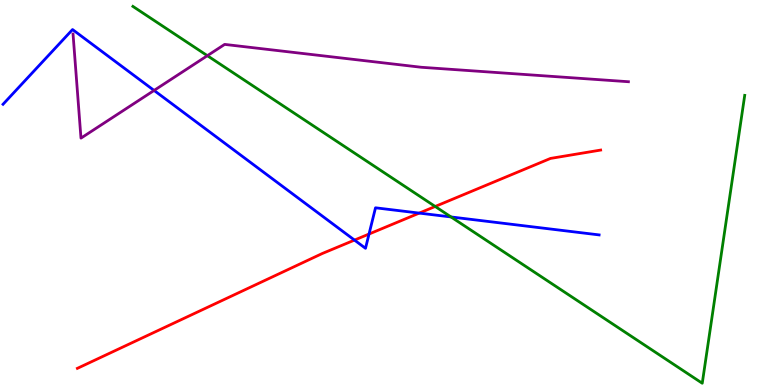[{'lines': ['blue', 'red'], 'intersections': [{'x': 4.57, 'y': 3.76}, {'x': 4.76, 'y': 3.92}, {'x': 5.41, 'y': 4.46}]}, {'lines': ['green', 'red'], 'intersections': [{'x': 5.62, 'y': 4.64}]}, {'lines': ['purple', 'red'], 'intersections': []}, {'lines': ['blue', 'green'], 'intersections': [{'x': 5.82, 'y': 4.36}]}, {'lines': ['blue', 'purple'], 'intersections': [{'x': 1.99, 'y': 7.65}]}, {'lines': ['green', 'purple'], 'intersections': [{'x': 2.68, 'y': 8.55}]}]